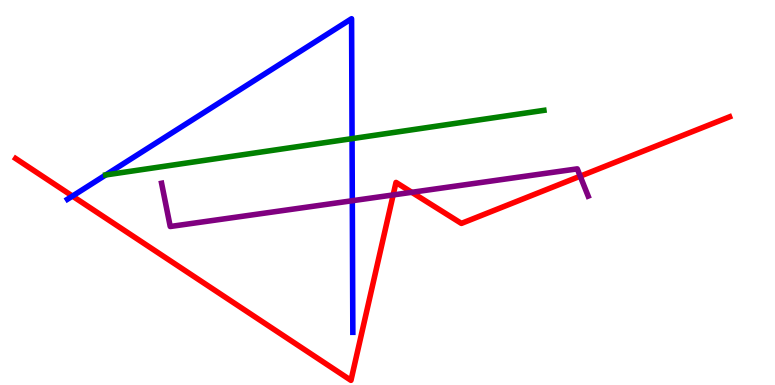[{'lines': ['blue', 'red'], 'intersections': [{'x': 0.935, 'y': 4.91}]}, {'lines': ['green', 'red'], 'intersections': []}, {'lines': ['purple', 'red'], 'intersections': [{'x': 5.07, 'y': 4.94}, {'x': 5.31, 'y': 5.01}, {'x': 7.49, 'y': 5.42}]}, {'lines': ['blue', 'green'], 'intersections': [{'x': 1.36, 'y': 5.46}, {'x': 4.54, 'y': 6.4}]}, {'lines': ['blue', 'purple'], 'intersections': [{'x': 4.55, 'y': 4.79}]}, {'lines': ['green', 'purple'], 'intersections': []}]